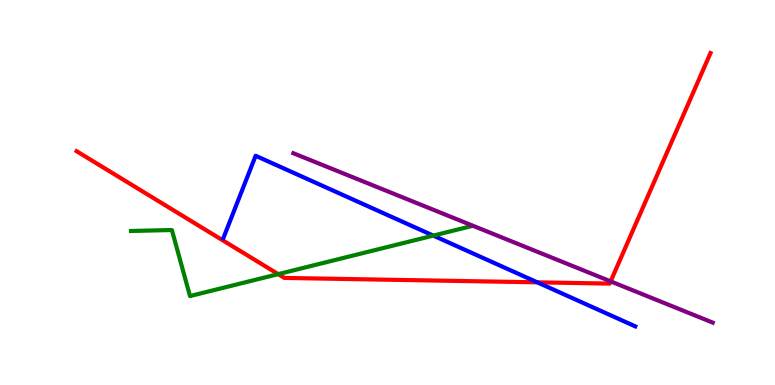[{'lines': ['blue', 'red'], 'intersections': [{'x': 6.93, 'y': 2.67}]}, {'lines': ['green', 'red'], 'intersections': [{'x': 3.59, 'y': 2.88}]}, {'lines': ['purple', 'red'], 'intersections': [{'x': 7.88, 'y': 2.69}]}, {'lines': ['blue', 'green'], 'intersections': [{'x': 5.59, 'y': 3.88}]}, {'lines': ['blue', 'purple'], 'intersections': []}, {'lines': ['green', 'purple'], 'intersections': []}]